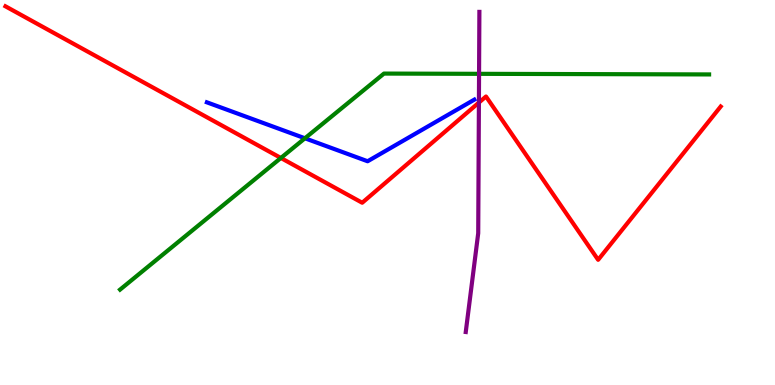[{'lines': ['blue', 'red'], 'intersections': []}, {'lines': ['green', 'red'], 'intersections': [{'x': 3.62, 'y': 5.9}]}, {'lines': ['purple', 'red'], 'intersections': [{'x': 6.18, 'y': 7.34}]}, {'lines': ['blue', 'green'], 'intersections': [{'x': 3.93, 'y': 6.41}]}, {'lines': ['blue', 'purple'], 'intersections': []}, {'lines': ['green', 'purple'], 'intersections': [{'x': 6.18, 'y': 8.08}]}]